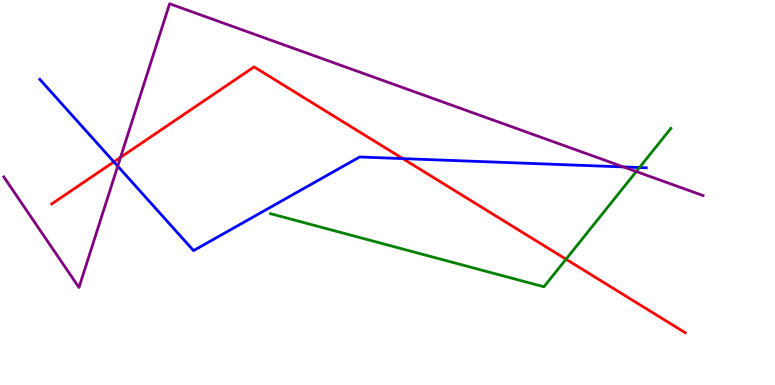[{'lines': ['blue', 'red'], 'intersections': [{'x': 1.47, 'y': 5.8}, {'x': 5.2, 'y': 5.88}]}, {'lines': ['green', 'red'], 'intersections': [{'x': 7.3, 'y': 3.27}]}, {'lines': ['purple', 'red'], 'intersections': [{'x': 1.56, 'y': 5.91}]}, {'lines': ['blue', 'green'], 'intersections': [{'x': 8.25, 'y': 5.65}]}, {'lines': ['blue', 'purple'], 'intersections': [{'x': 1.52, 'y': 5.68}, {'x': 8.05, 'y': 5.66}]}, {'lines': ['green', 'purple'], 'intersections': [{'x': 8.21, 'y': 5.54}]}]